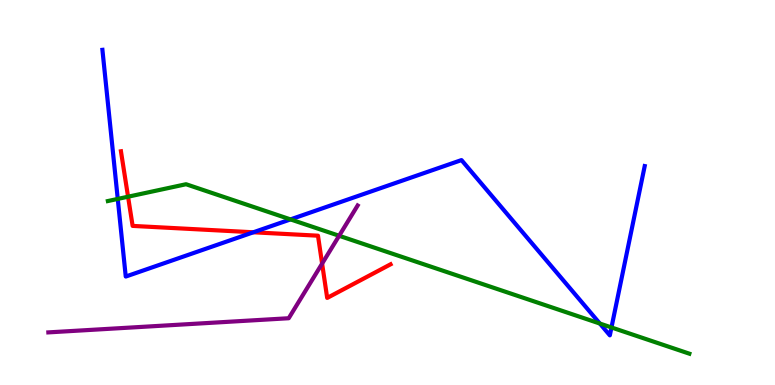[{'lines': ['blue', 'red'], 'intersections': [{'x': 3.27, 'y': 3.97}]}, {'lines': ['green', 'red'], 'intersections': [{'x': 1.65, 'y': 4.89}]}, {'lines': ['purple', 'red'], 'intersections': [{'x': 4.16, 'y': 3.15}]}, {'lines': ['blue', 'green'], 'intersections': [{'x': 1.52, 'y': 4.83}, {'x': 3.75, 'y': 4.3}, {'x': 7.74, 'y': 1.6}, {'x': 7.89, 'y': 1.49}]}, {'lines': ['blue', 'purple'], 'intersections': []}, {'lines': ['green', 'purple'], 'intersections': [{'x': 4.38, 'y': 3.88}]}]